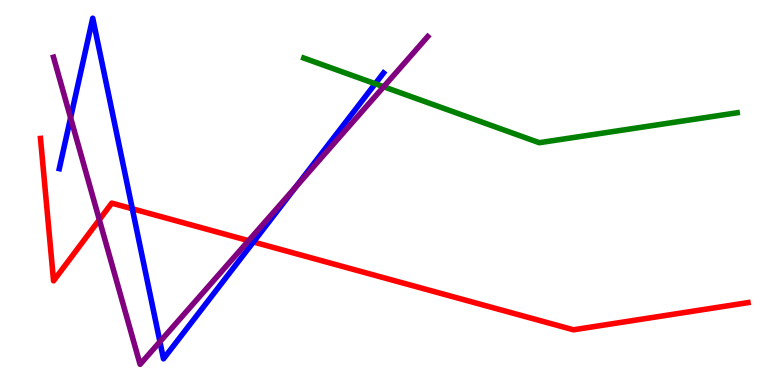[{'lines': ['blue', 'red'], 'intersections': [{'x': 1.71, 'y': 4.58}, {'x': 3.27, 'y': 3.71}]}, {'lines': ['green', 'red'], 'intersections': []}, {'lines': ['purple', 'red'], 'intersections': [{'x': 1.28, 'y': 4.29}, {'x': 3.21, 'y': 3.75}]}, {'lines': ['blue', 'green'], 'intersections': [{'x': 4.84, 'y': 7.83}]}, {'lines': ['blue', 'purple'], 'intersections': [{'x': 0.911, 'y': 6.94}, {'x': 2.06, 'y': 1.12}, {'x': 3.82, 'y': 5.15}]}, {'lines': ['green', 'purple'], 'intersections': [{'x': 4.95, 'y': 7.75}]}]